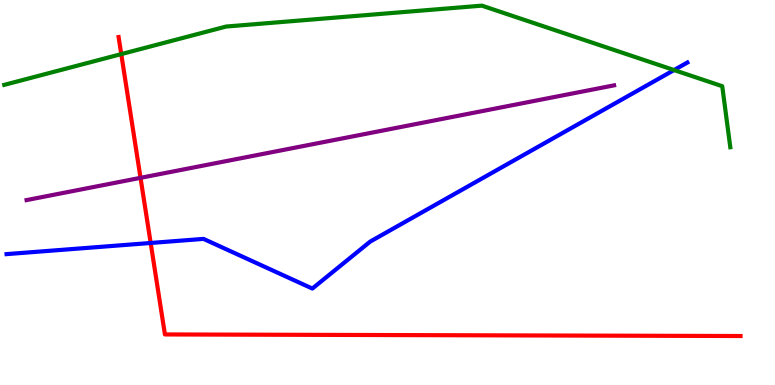[{'lines': ['blue', 'red'], 'intersections': [{'x': 1.94, 'y': 3.69}]}, {'lines': ['green', 'red'], 'intersections': [{'x': 1.56, 'y': 8.59}]}, {'lines': ['purple', 'red'], 'intersections': [{'x': 1.81, 'y': 5.38}]}, {'lines': ['blue', 'green'], 'intersections': [{'x': 8.7, 'y': 8.18}]}, {'lines': ['blue', 'purple'], 'intersections': []}, {'lines': ['green', 'purple'], 'intersections': []}]